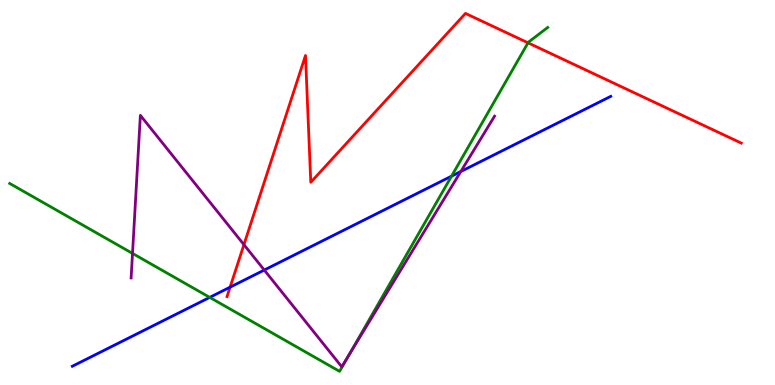[{'lines': ['blue', 'red'], 'intersections': [{'x': 2.97, 'y': 2.54}]}, {'lines': ['green', 'red'], 'intersections': [{'x': 6.81, 'y': 8.89}]}, {'lines': ['purple', 'red'], 'intersections': [{'x': 3.15, 'y': 3.65}]}, {'lines': ['blue', 'green'], 'intersections': [{'x': 2.71, 'y': 2.28}, {'x': 5.83, 'y': 5.42}]}, {'lines': ['blue', 'purple'], 'intersections': [{'x': 3.41, 'y': 2.99}, {'x': 5.95, 'y': 5.55}]}, {'lines': ['green', 'purple'], 'intersections': [{'x': 1.71, 'y': 3.42}, {'x': 4.51, 'y': 0.791}]}]